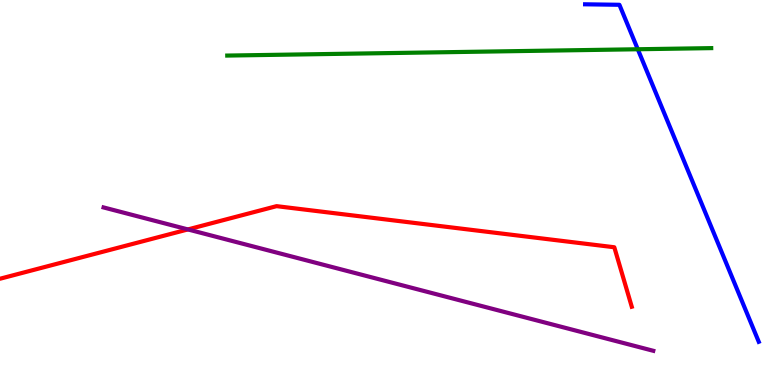[{'lines': ['blue', 'red'], 'intersections': []}, {'lines': ['green', 'red'], 'intersections': []}, {'lines': ['purple', 'red'], 'intersections': [{'x': 2.42, 'y': 4.04}]}, {'lines': ['blue', 'green'], 'intersections': [{'x': 8.23, 'y': 8.72}]}, {'lines': ['blue', 'purple'], 'intersections': []}, {'lines': ['green', 'purple'], 'intersections': []}]